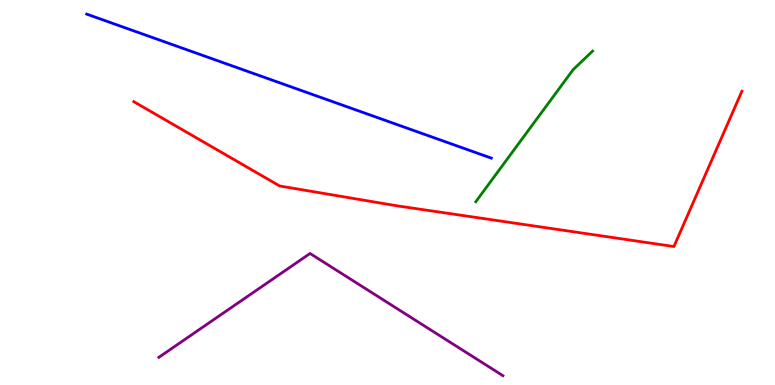[{'lines': ['blue', 'red'], 'intersections': []}, {'lines': ['green', 'red'], 'intersections': []}, {'lines': ['purple', 'red'], 'intersections': []}, {'lines': ['blue', 'green'], 'intersections': []}, {'lines': ['blue', 'purple'], 'intersections': []}, {'lines': ['green', 'purple'], 'intersections': []}]